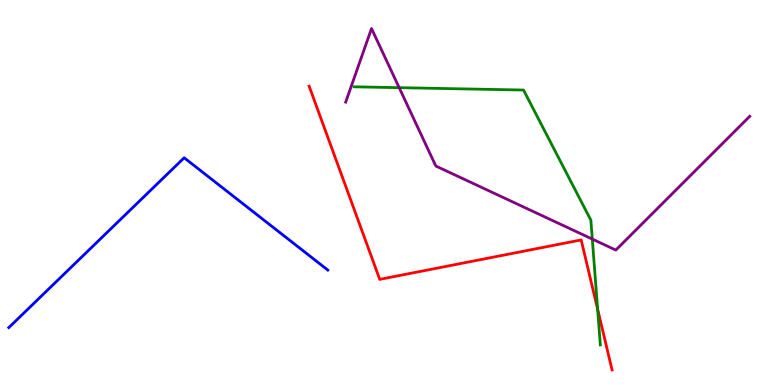[{'lines': ['blue', 'red'], 'intersections': []}, {'lines': ['green', 'red'], 'intersections': [{'x': 7.71, 'y': 1.97}]}, {'lines': ['purple', 'red'], 'intersections': []}, {'lines': ['blue', 'green'], 'intersections': []}, {'lines': ['blue', 'purple'], 'intersections': []}, {'lines': ['green', 'purple'], 'intersections': [{'x': 5.15, 'y': 7.72}, {'x': 7.64, 'y': 3.79}]}]